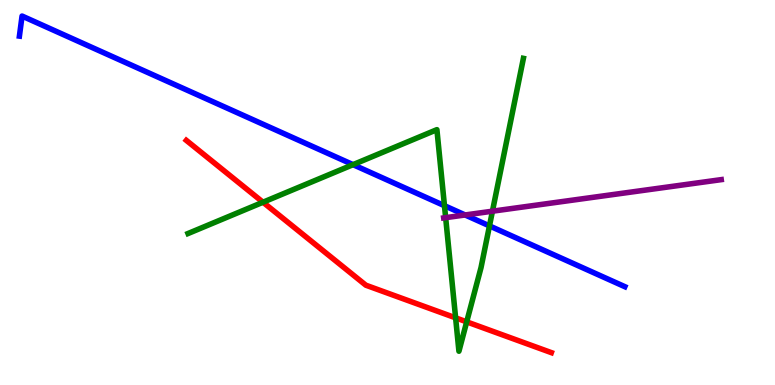[{'lines': ['blue', 'red'], 'intersections': []}, {'lines': ['green', 'red'], 'intersections': [{'x': 3.39, 'y': 4.75}, {'x': 5.88, 'y': 1.74}, {'x': 6.02, 'y': 1.64}]}, {'lines': ['purple', 'red'], 'intersections': []}, {'lines': ['blue', 'green'], 'intersections': [{'x': 4.56, 'y': 5.72}, {'x': 5.74, 'y': 4.66}, {'x': 6.32, 'y': 4.13}]}, {'lines': ['blue', 'purple'], 'intersections': [{'x': 6.0, 'y': 4.42}]}, {'lines': ['green', 'purple'], 'intersections': [{'x': 5.75, 'y': 4.35}, {'x': 6.35, 'y': 4.51}]}]